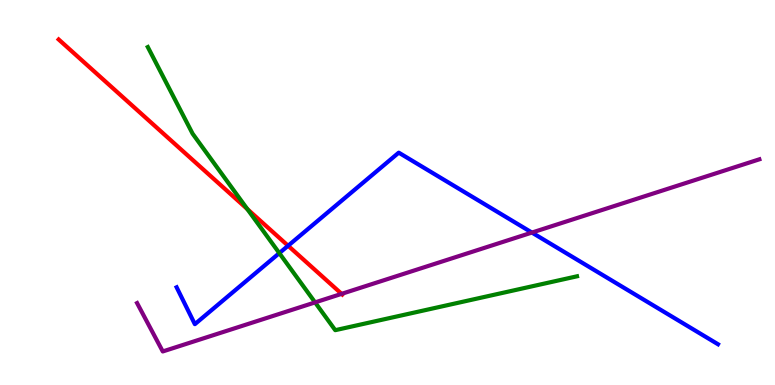[{'lines': ['blue', 'red'], 'intersections': [{'x': 3.72, 'y': 3.62}]}, {'lines': ['green', 'red'], 'intersections': [{'x': 3.19, 'y': 4.57}]}, {'lines': ['purple', 'red'], 'intersections': [{'x': 4.41, 'y': 2.37}]}, {'lines': ['blue', 'green'], 'intersections': [{'x': 3.6, 'y': 3.43}]}, {'lines': ['blue', 'purple'], 'intersections': [{'x': 6.86, 'y': 3.96}]}, {'lines': ['green', 'purple'], 'intersections': [{'x': 4.07, 'y': 2.15}]}]